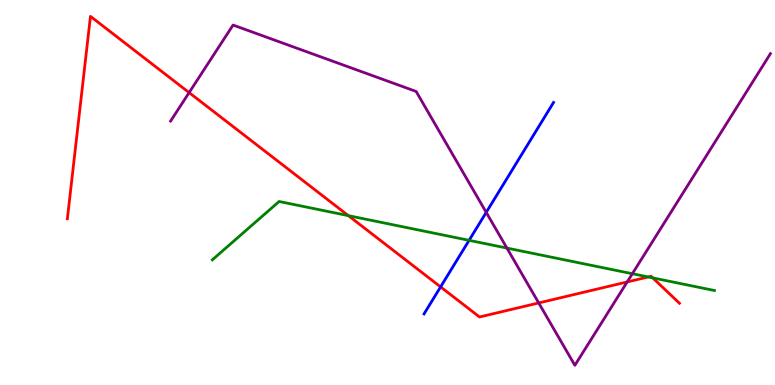[{'lines': ['blue', 'red'], 'intersections': [{'x': 5.68, 'y': 2.55}]}, {'lines': ['green', 'red'], 'intersections': [{'x': 4.5, 'y': 4.4}, {'x': 8.36, 'y': 2.81}, {'x': 8.42, 'y': 2.78}]}, {'lines': ['purple', 'red'], 'intersections': [{'x': 2.44, 'y': 7.59}, {'x': 6.95, 'y': 2.13}, {'x': 8.09, 'y': 2.68}]}, {'lines': ['blue', 'green'], 'intersections': [{'x': 6.05, 'y': 3.76}]}, {'lines': ['blue', 'purple'], 'intersections': [{'x': 6.27, 'y': 4.48}]}, {'lines': ['green', 'purple'], 'intersections': [{'x': 6.54, 'y': 3.56}, {'x': 8.16, 'y': 2.89}]}]